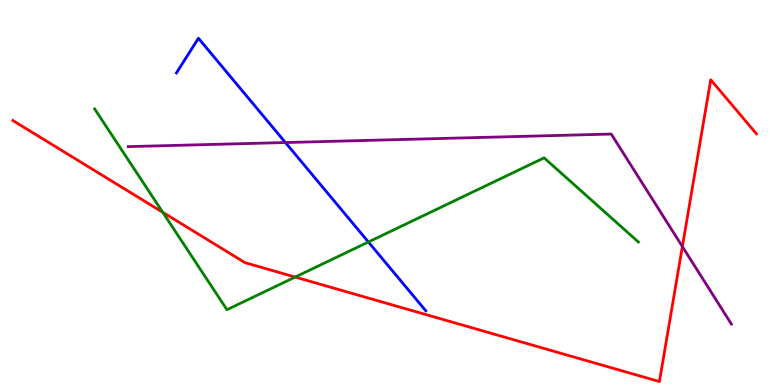[{'lines': ['blue', 'red'], 'intersections': []}, {'lines': ['green', 'red'], 'intersections': [{'x': 2.1, 'y': 4.49}, {'x': 3.81, 'y': 2.8}]}, {'lines': ['purple', 'red'], 'intersections': [{'x': 8.8, 'y': 3.6}]}, {'lines': ['blue', 'green'], 'intersections': [{'x': 4.75, 'y': 3.71}]}, {'lines': ['blue', 'purple'], 'intersections': [{'x': 3.68, 'y': 6.3}]}, {'lines': ['green', 'purple'], 'intersections': []}]